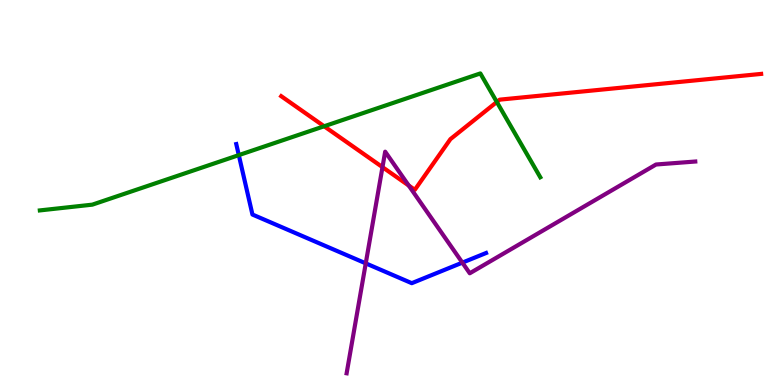[{'lines': ['blue', 'red'], 'intersections': []}, {'lines': ['green', 'red'], 'intersections': [{'x': 4.18, 'y': 6.72}, {'x': 6.41, 'y': 7.35}]}, {'lines': ['purple', 'red'], 'intersections': [{'x': 4.94, 'y': 5.66}, {'x': 5.27, 'y': 5.18}]}, {'lines': ['blue', 'green'], 'intersections': [{'x': 3.08, 'y': 5.97}]}, {'lines': ['blue', 'purple'], 'intersections': [{'x': 4.72, 'y': 3.16}, {'x': 5.97, 'y': 3.18}]}, {'lines': ['green', 'purple'], 'intersections': []}]